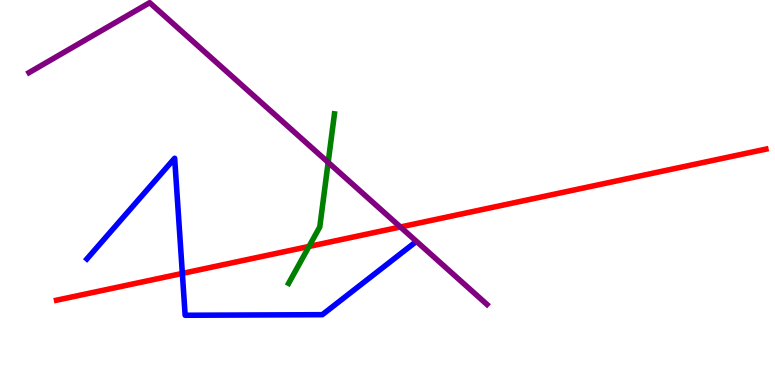[{'lines': ['blue', 'red'], 'intersections': [{'x': 2.35, 'y': 2.9}]}, {'lines': ['green', 'red'], 'intersections': [{'x': 3.99, 'y': 3.6}]}, {'lines': ['purple', 'red'], 'intersections': [{'x': 5.17, 'y': 4.1}]}, {'lines': ['blue', 'green'], 'intersections': []}, {'lines': ['blue', 'purple'], 'intersections': []}, {'lines': ['green', 'purple'], 'intersections': [{'x': 4.23, 'y': 5.78}]}]